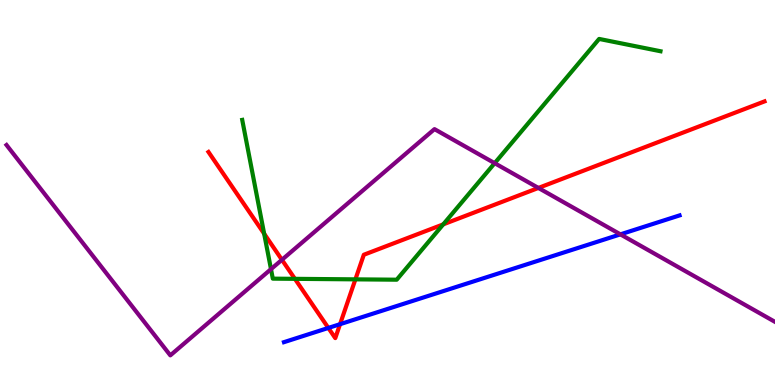[{'lines': ['blue', 'red'], 'intersections': [{'x': 4.24, 'y': 1.48}, {'x': 4.39, 'y': 1.58}]}, {'lines': ['green', 'red'], 'intersections': [{'x': 3.41, 'y': 3.93}, {'x': 3.81, 'y': 2.76}, {'x': 4.59, 'y': 2.74}, {'x': 5.72, 'y': 4.17}]}, {'lines': ['purple', 'red'], 'intersections': [{'x': 3.64, 'y': 3.25}, {'x': 6.95, 'y': 5.12}]}, {'lines': ['blue', 'green'], 'intersections': []}, {'lines': ['blue', 'purple'], 'intersections': [{'x': 8.01, 'y': 3.91}]}, {'lines': ['green', 'purple'], 'intersections': [{'x': 3.5, 'y': 3.01}, {'x': 6.38, 'y': 5.76}]}]